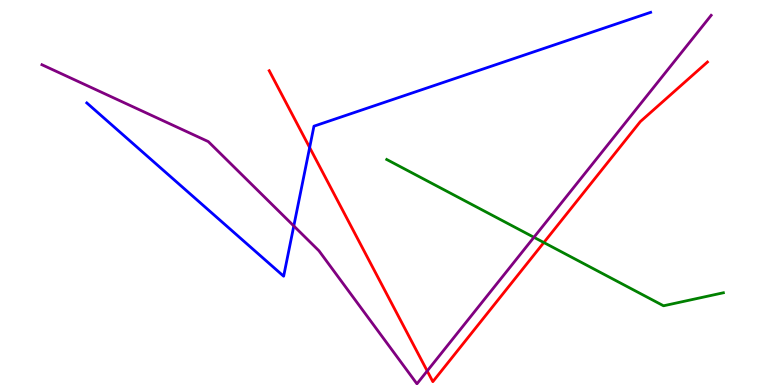[{'lines': ['blue', 'red'], 'intersections': [{'x': 4.0, 'y': 6.17}]}, {'lines': ['green', 'red'], 'intersections': [{'x': 7.02, 'y': 3.7}]}, {'lines': ['purple', 'red'], 'intersections': [{'x': 5.51, 'y': 0.365}]}, {'lines': ['blue', 'green'], 'intersections': []}, {'lines': ['blue', 'purple'], 'intersections': [{'x': 3.79, 'y': 4.13}]}, {'lines': ['green', 'purple'], 'intersections': [{'x': 6.89, 'y': 3.84}]}]